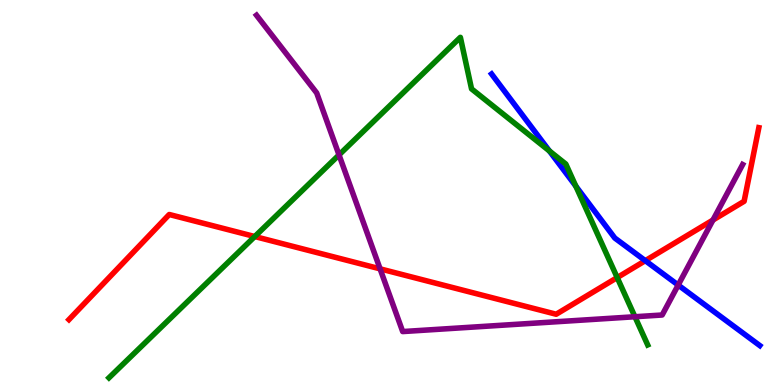[{'lines': ['blue', 'red'], 'intersections': [{'x': 8.33, 'y': 3.23}]}, {'lines': ['green', 'red'], 'intersections': [{'x': 3.29, 'y': 3.86}, {'x': 7.96, 'y': 2.79}]}, {'lines': ['purple', 'red'], 'intersections': [{'x': 4.9, 'y': 3.02}, {'x': 9.2, 'y': 4.29}]}, {'lines': ['blue', 'green'], 'intersections': [{'x': 7.09, 'y': 6.08}, {'x': 7.43, 'y': 5.16}]}, {'lines': ['blue', 'purple'], 'intersections': [{'x': 8.75, 'y': 2.6}]}, {'lines': ['green', 'purple'], 'intersections': [{'x': 4.37, 'y': 5.98}, {'x': 8.19, 'y': 1.77}]}]